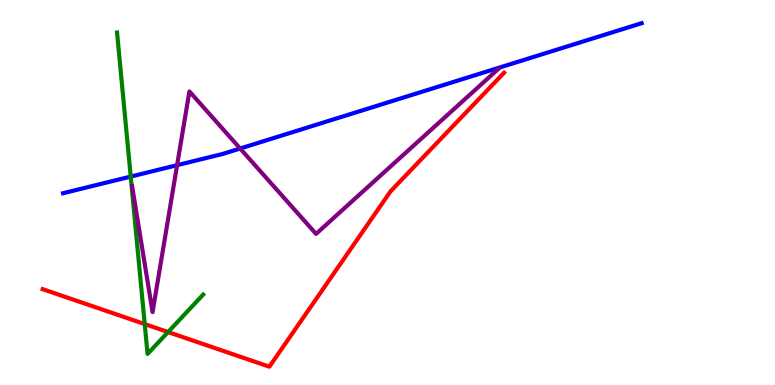[{'lines': ['blue', 'red'], 'intersections': []}, {'lines': ['green', 'red'], 'intersections': [{'x': 1.87, 'y': 1.58}, {'x': 2.17, 'y': 1.38}]}, {'lines': ['purple', 'red'], 'intersections': []}, {'lines': ['blue', 'green'], 'intersections': [{'x': 1.69, 'y': 5.41}]}, {'lines': ['blue', 'purple'], 'intersections': [{'x': 2.29, 'y': 5.71}, {'x': 3.1, 'y': 6.14}]}, {'lines': ['green', 'purple'], 'intersections': []}]